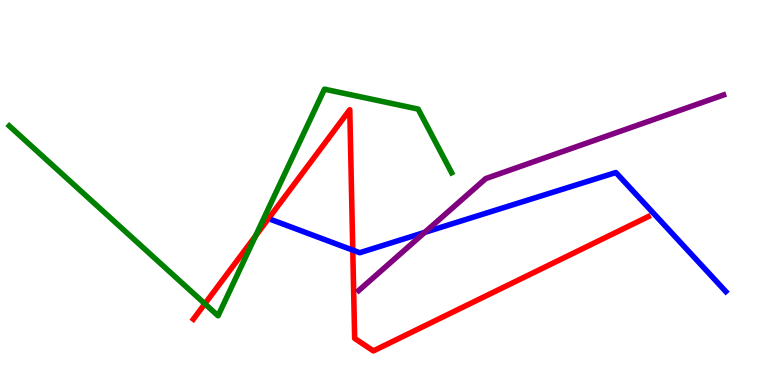[{'lines': ['blue', 'red'], 'intersections': [{'x': 4.55, 'y': 3.5}]}, {'lines': ['green', 'red'], 'intersections': [{'x': 2.64, 'y': 2.11}, {'x': 3.3, 'y': 3.87}]}, {'lines': ['purple', 'red'], 'intersections': []}, {'lines': ['blue', 'green'], 'intersections': []}, {'lines': ['blue', 'purple'], 'intersections': [{'x': 5.48, 'y': 3.96}]}, {'lines': ['green', 'purple'], 'intersections': []}]